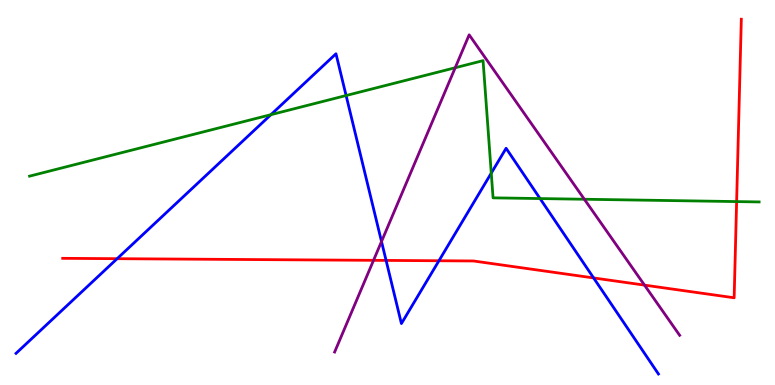[{'lines': ['blue', 'red'], 'intersections': [{'x': 1.51, 'y': 3.28}, {'x': 4.98, 'y': 3.24}, {'x': 5.66, 'y': 3.23}, {'x': 7.66, 'y': 2.78}]}, {'lines': ['green', 'red'], 'intersections': [{'x': 9.5, 'y': 4.76}]}, {'lines': ['purple', 'red'], 'intersections': [{'x': 4.82, 'y': 3.24}, {'x': 8.32, 'y': 2.59}]}, {'lines': ['blue', 'green'], 'intersections': [{'x': 3.5, 'y': 7.02}, {'x': 4.47, 'y': 7.52}, {'x': 6.34, 'y': 5.5}, {'x': 6.97, 'y': 4.84}]}, {'lines': ['blue', 'purple'], 'intersections': [{'x': 4.92, 'y': 3.73}]}, {'lines': ['green', 'purple'], 'intersections': [{'x': 5.87, 'y': 8.24}, {'x': 7.54, 'y': 4.82}]}]